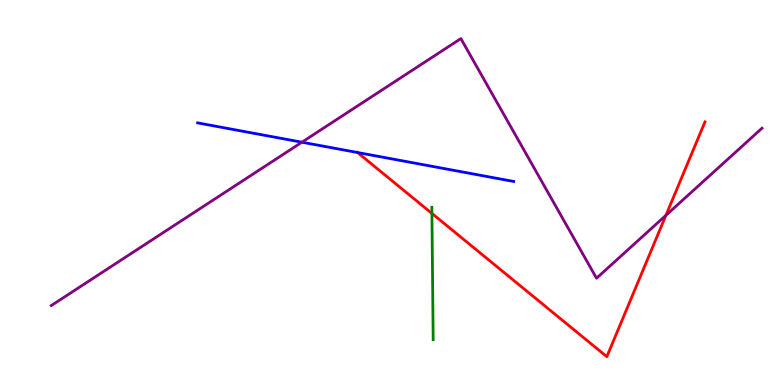[{'lines': ['blue', 'red'], 'intersections': [{'x': 4.61, 'y': 6.04}]}, {'lines': ['green', 'red'], 'intersections': [{'x': 5.57, 'y': 4.46}]}, {'lines': ['purple', 'red'], 'intersections': [{'x': 8.59, 'y': 4.41}]}, {'lines': ['blue', 'green'], 'intersections': []}, {'lines': ['blue', 'purple'], 'intersections': [{'x': 3.9, 'y': 6.31}]}, {'lines': ['green', 'purple'], 'intersections': []}]